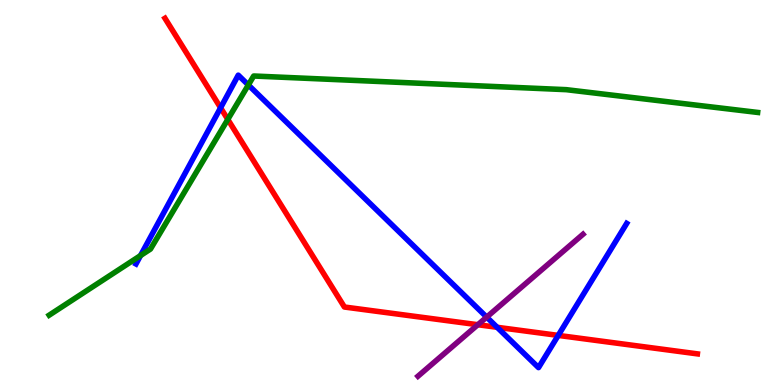[{'lines': ['blue', 'red'], 'intersections': [{'x': 2.85, 'y': 7.2}, {'x': 6.41, 'y': 1.5}, {'x': 7.2, 'y': 1.29}]}, {'lines': ['green', 'red'], 'intersections': [{'x': 2.94, 'y': 6.9}]}, {'lines': ['purple', 'red'], 'intersections': [{'x': 6.17, 'y': 1.57}]}, {'lines': ['blue', 'green'], 'intersections': [{'x': 1.81, 'y': 3.36}, {'x': 3.2, 'y': 7.79}]}, {'lines': ['blue', 'purple'], 'intersections': [{'x': 6.28, 'y': 1.76}]}, {'lines': ['green', 'purple'], 'intersections': []}]